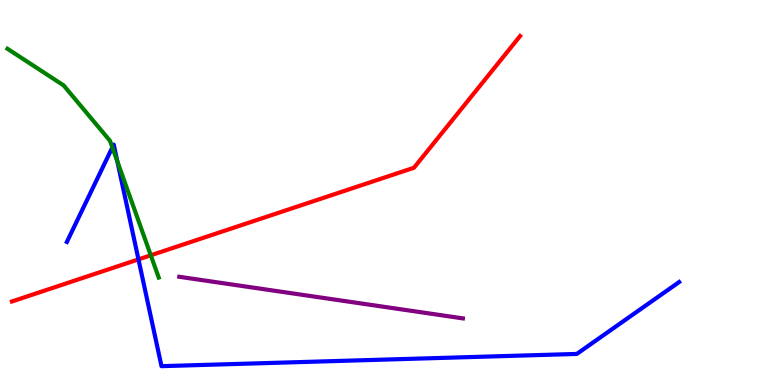[{'lines': ['blue', 'red'], 'intersections': [{'x': 1.79, 'y': 3.26}]}, {'lines': ['green', 'red'], 'intersections': [{'x': 1.95, 'y': 3.37}]}, {'lines': ['purple', 'red'], 'intersections': []}, {'lines': ['blue', 'green'], 'intersections': [{'x': 1.45, 'y': 6.17}, {'x': 1.51, 'y': 5.81}]}, {'lines': ['blue', 'purple'], 'intersections': []}, {'lines': ['green', 'purple'], 'intersections': []}]